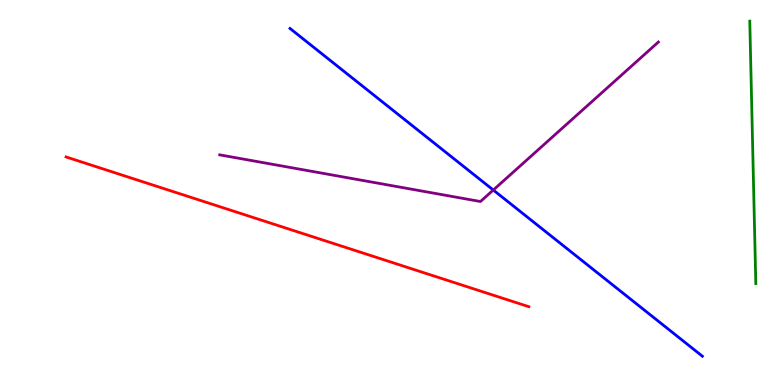[{'lines': ['blue', 'red'], 'intersections': []}, {'lines': ['green', 'red'], 'intersections': []}, {'lines': ['purple', 'red'], 'intersections': []}, {'lines': ['blue', 'green'], 'intersections': []}, {'lines': ['blue', 'purple'], 'intersections': [{'x': 6.36, 'y': 5.06}]}, {'lines': ['green', 'purple'], 'intersections': []}]